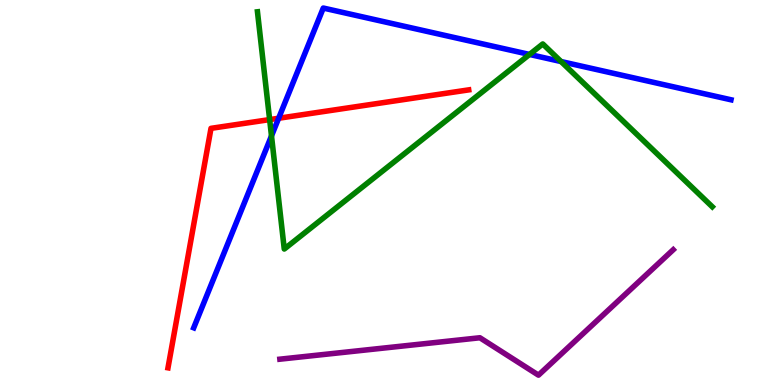[{'lines': ['blue', 'red'], 'intersections': [{'x': 3.6, 'y': 6.93}]}, {'lines': ['green', 'red'], 'intersections': [{'x': 3.48, 'y': 6.89}]}, {'lines': ['purple', 'red'], 'intersections': []}, {'lines': ['blue', 'green'], 'intersections': [{'x': 3.5, 'y': 6.47}, {'x': 6.83, 'y': 8.59}, {'x': 7.24, 'y': 8.4}]}, {'lines': ['blue', 'purple'], 'intersections': []}, {'lines': ['green', 'purple'], 'intersections': []}]